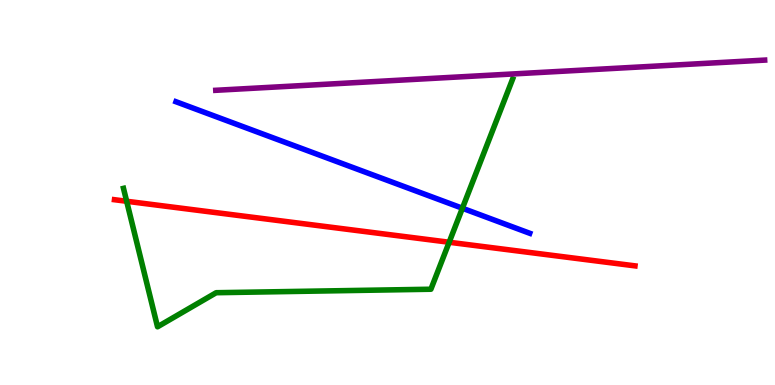[{'lines': ['blue', 'red'], 'intersections': []}, {'lines': ['green', 'red'], 'intersections': [{'x': 1.63, 'y': 4.77}, {'x': 5.8, 'y': 3.71}]}, {'lines': ['purple', 'red'], 'intersections': []}, {'lines': ['blue', 'green'], 'intersections': [{'x': 5.97, 'y': 4.59}]}, {'lines': ['blue', 'purple'], 'intersections': []}, {'lines': ['green', 'purple'], 'intersections': []}]